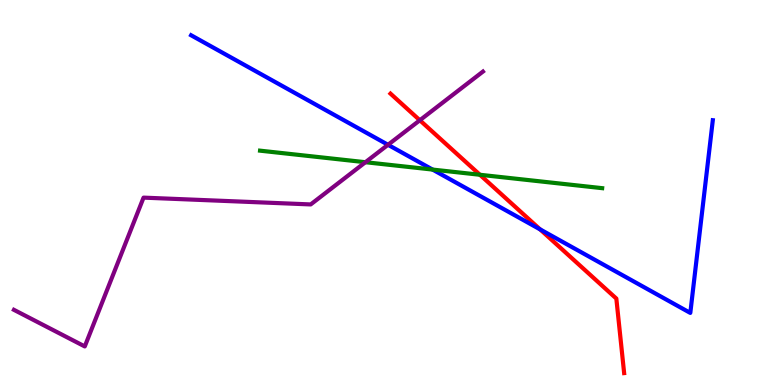[{'lines': ['blue', 'red'], 'intersections': [{'x': 6.97, 'y': 4.04}]}, {'lines': ['green', 'red'], 'intersections': [{'x': 6.19, 'y': 5.46}]}, {'lines': ['purple', 'red'], 'intersections': [{'x': 5.42, 'y': 6.88}]}, {'lines': ['blue', 'green'], 'intersections': [{'x': 5.58, 'y': 5.6}]}, {'lines': ['blue', 'purple'], 'intersections': [{'x': 5.01, 'y': 6.24}]}, {'lines': ['green', 'purple'], 'intersections': [{'x': 4.72, 'y': 5.79}]}]